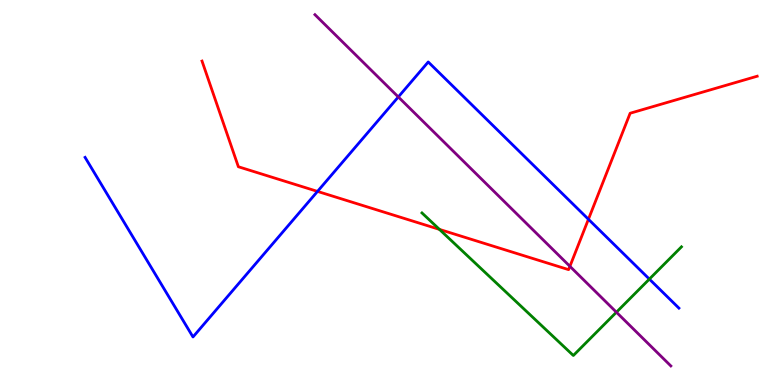[{'lines': ['blue', 'red'], 'intersections': [{'x': 4.1, 'y': 5.03}, {'x': 7.59, 'y': 4.3}]}, {'lines': ['green', 'red'], 'intersections': [{'x': 5.67, 'y': 4.04}]}, {'lines': ['purple', 'red'], 'intersections': [{'x': 7.35, 'y': 3.08}]}, {'lines': ['blue', 'green'], 'intersections': [{'x': 8.38, 'y': 2.75}]}, {'lines': ['blue', 'purple'], 'intersections': [{'x': 5.14, 'y': 7.48}]}, {'lines': ['green', 'purple'], 'intersections': [{'x': 7.95, 'y': 1.89}]}]